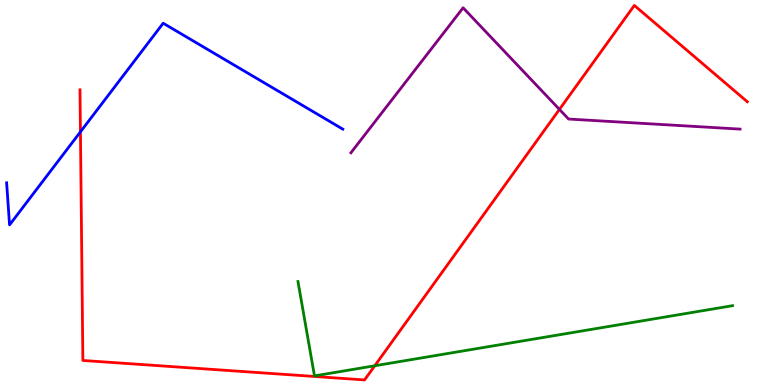[{'lines': ['blue', 'red'], 'intersections': [{'x': 1.04, 'y': 6.58}]}, {'lines': ['green', 'red'], 'intersections': [{'x': 4.84, 'y': 0.5}]}, {'lines': ['purple', 'red'], 'intersections': [{'x': 7.22, 'y': 7.16}]}, {'lines': ['blue', 'green'], 'intersections': []}, {'lines': ['blue', 'purple'], 'intersections': []}, {'lines': ['green', 'purple'], 'intersections': []}]